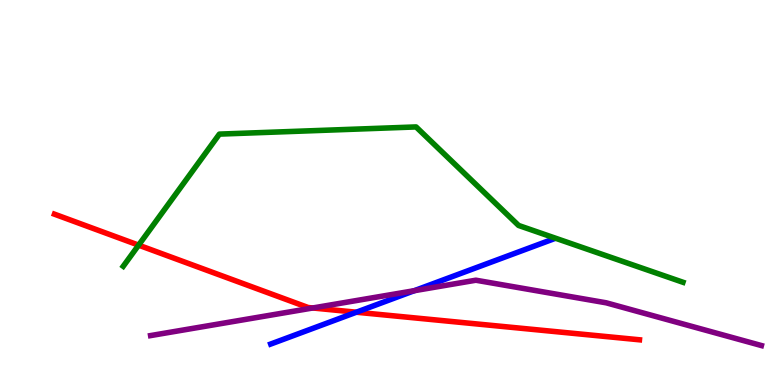[{'lines': ['blue', 'red'], 'intersections': [{'x': 4.6, 'y': 1.89}]}, {'lines': ['green', 'red'], 'intersections': [{'x': 1.79, 'y': 3.63}]}, {'lines': ['purple', 'red'], 'intersections': [{'x': 4.04, 'y': 2.0}]}, {'lines': ['blue', 'green'], 'intersections': []}, {'lines': ['blue', 'purple'], 'intersections': [{'x': 5.35, 'y': 2.45}]}, {'lines': ['green', 'purple'], 'intersections': []}]